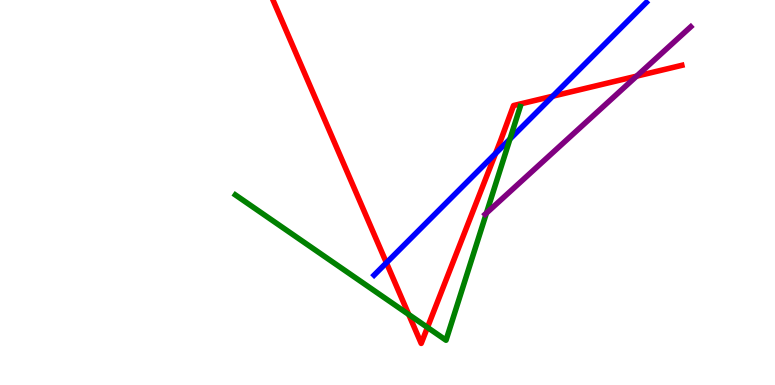[{'lines': ['blue', 'red'], 'intersections': [{'x': 4.99, 'y': 3.17}, {'x': 6.39, 'y': 6.01}, {'x': 7.13, 'y': 7.5}]}, {'lines': ['green', 'red'], 'intersections': [{'x': 5.27, 'y': 1.83}, {'x': 5.52, 'y': 1.5}]}, {'lines': ['purple', 'red'], 'intersections': [{'x': 8.21, 'y': 8.02}]}, {'lines': ['blue', 'green'], 'intersections': [{'x': 6.58, 'y': 6.39}]}, {'lines': ['blue', 'purple'], 'intersections': []}, {'lines': ['green', 'purple'], 'intersections': [{'x': 6.28, 'y': 4.47}]}]